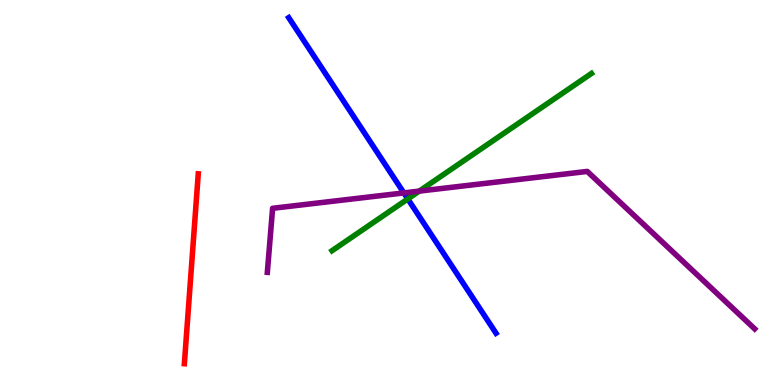[{'lines': ['blue', 'red'], 'intersections': []}, {'lines': ['green', 'red'], 'intersections': []}, {'lines': ['purple', 'red'], 'intersections': []}, {'lines': ['blue', 'green'], 'intersections': [{'x': 5.26, 'y': 4.83}]}, {'lines': ['blue', 'purple'], 'intersections': [{'x': 5.21, 'y': 4.99}]}, {'lines': ['green', 'purple'], 'intersections': [{'x': 5.41, 'y': 5.04}]}]